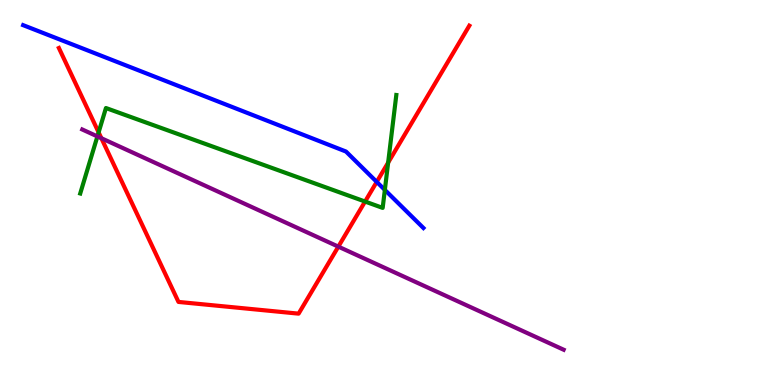[{'lines': ['blue', 'red'], 'intersections': [{'x': 4.86, 'y': 5.28}]}, {'lines': ['green', 'red'], 'intersections': [{'x': 1.27, 'y': 6.56}, {'x': 4.71, 'y': 4.77}, {'x': 5.01, 'y': 5.78}]}, {'lines': ['purple', 'red'], 'intersections': [{'x': 1.31, 'y': 6.41}, {'x': 4.37, 'y': 3.59}]}, {'lines': ['blue', 'green'], 'intersections': [{'x': 4.97, 'y': 5.07}]}, {'lines': ['blue', 'purple'], 'intersections': []}, {'lines': ['green', 'purple'], 'intersections': [{'x': 1.26, 'y': 6.46}]}]